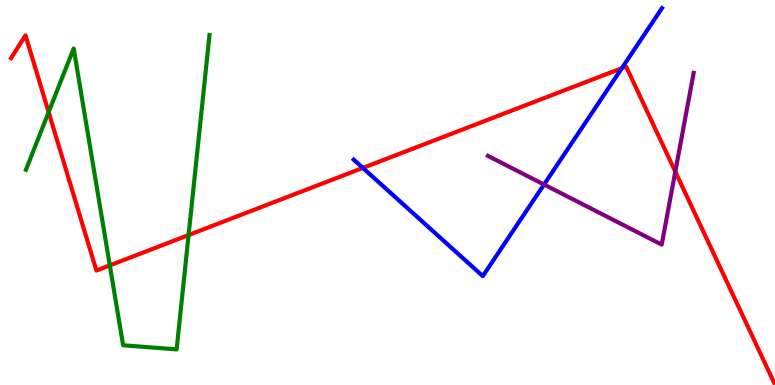[{'lines': ['blue', 'red'], 'intersections': [{'x': 4.68, 'y': 5.64}, {'x': 8.02, 'y': 8.23}]}, {'lines': ['green', 'red'], 'intersections': [{'x': 0.628, 'y': 7.09}, {'x': 1.42, 'y': 3.11}, {'x': 2.43, 'y': 3.89}]}, {'lines': ['purple', 'red'], 'intersections': [{'x': 8.71, 'y': 5.54}]}, {'lines': ['blue', 'green'], 'intersections': []}, {'lines': ['blue', 'purple'], 'intersections': [{'x': 7.02, 'y': 5.21}]}, {'lines': ['green', 'purple'], 'intersections': []}]